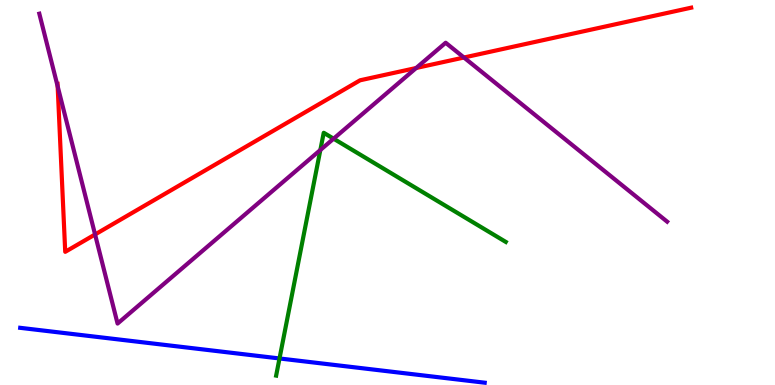[{'lines': ['blue', 'red'], 'intersections': []}, {'lines': ['green', 'red'], 'intersections': []}, {'lines': ['purple', 'red'], 'intersections': [{'x': 0.744, 'y': 7.76}, {'x': 1.23, 'y': 3.91}, {'x': 5.37, 'y': 8.23}, {'x': 5.99, 'y': 8.51}]}, {'lines': ['blue', 'green'], 'intersections': [{'x': 3.61, 'y': 0.689}]}, {'lines': ['blue', 'purple'], 'intersections': []}, {'lines': ['green', 'purple'], 'intersections': [{'x': 4.13, 'y': 6.1}, {'x': 4.3, 'y': 6.4}]}]